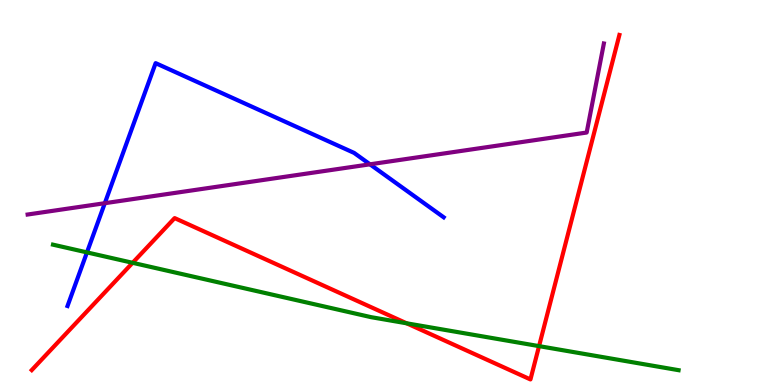[{'lines': ['blue', 'red'], 'intersections': []}, {'lines': ['green', 'red'], 'intersections': [{'x': 1.71, 'y': 3.17}, {'x': 5.25, 'y': 1.6}, {'x': 6.96, 'y': 1.01}]}, {'lines': ['purple', 'red'], 'intersections': []}, {'lines': ['blue', 'green'], 'intersections': [{'x': 1.12, 'y': 3.44}]}, {'lines': ['blue', 'purple'], 'intersections': [{'x': 1.35, 'y': 4.72}, {'x': 4.77, 'y': 5.73}]}, {'lines': ['green', 'purple'], 'intersections': []}]